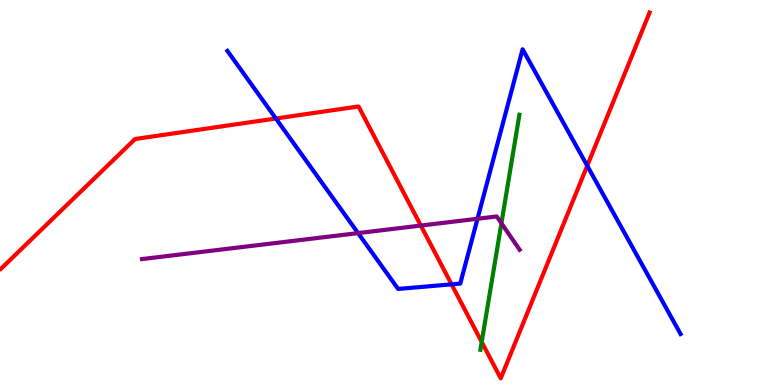[{'lines': ['blue', 'red'], 'intersections': [{'x': 3.56, 'y': 6.92}, {'x': 5.83, 'y': 2.61}, {'x': 7.58, 'y': 5.69}]}, {'lines': ['green', 'red'], 'intersections': [{'x': 6.22, 'y': 1.12}]}, {'lines': ['purple', 'red'], 'intersections': [{'x': 5.43, 'y': 4.14}]}, {'lines': ['blue', 'green'], 'intersections': []}, {'lines': ['blue', 'purple'], 'intersections': [{'x': 4.62, 'y': 3.95}, {'x': 6.16, 'y': 4.32}]}, {'lines': ['green', 'purple'], 'intersections': [{'x': 6.47, 'y': 4.2}]}]